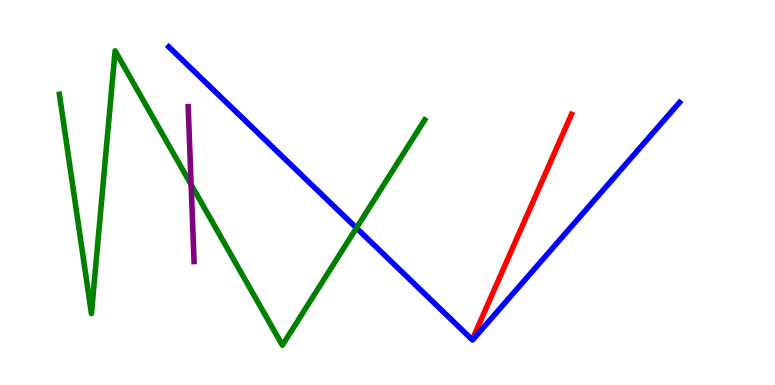[{'lines': ['blue', 'red'], 'intersections': []}, {'lines': ['green', 'red'], 'intersections': []}, {'lines': ['purple', 'red'], 'intersections': []}, {'lines': ['blue', 'green'], 'intersections': [{'x': 4.6, 'y': 4.08}]}, {'lines': ['blue', 'purple'], 'intersections': []}, {'lines': ['green', 'purple'], 'intersections': [{'x': 2.47, 'y': 5.2}]}]